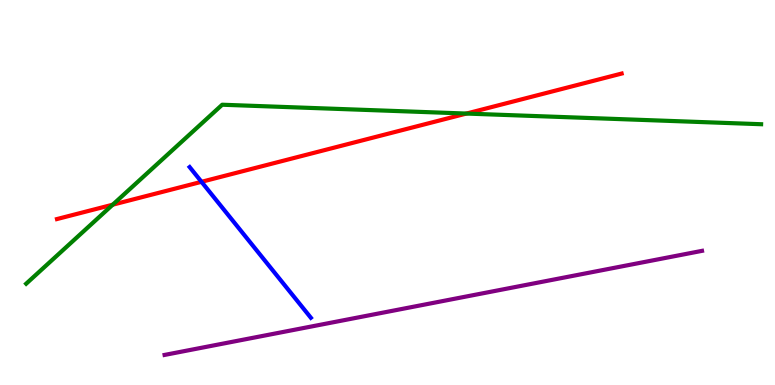[{'lines': ['blue', 'red'], 'intersections': [{'x': 2.6, 'y': 5.28}]}, {'lines': ['green', 'red'], 'intersections': [{'x': 1.45, 'y': 4.68}, {'x': 6.02, 'y': 7.05}]}, {'lines': ['purple', 'red'], 'intersections': []}, {'lines': ['blue', 'green'], 'intersections': []}, {'lines': ['blue', 'purple'], 'intersections': []}, {'lines': ['green', 'purple'], 'intersections': []}]